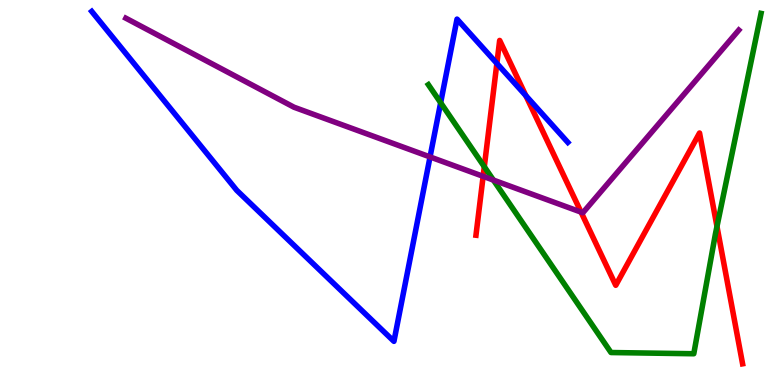[{'lines': ['blue', 'red'], 'intersections': [{'x': 6.41, 'y': 8.35}, {'x': 6.79, 'y': 7.52}]}, {'lines': ['green', 'red'], 'intersections': [{'x': 6.25, 'y': 5.67}, {'x': 9.25, 'y': 4.12}]}, {'lines': ['purple', 'red'], 'intersections': [{'x': 6.23, 'y': 5.42}, {'x': 7.5, 'y': 4.49}]}, {'lines': ['blue', 'green'], 'intersections': [{'x': 5.69, 'y': 7.33}]}, {'lines': ['blue', 'purple'], 'intersections': [{'x': 5.55, 'y': 5.92}]}, {'lines': ['green', 'purple'], 'intersections': [{'x': 6.37, 'y': 5.32}]}]